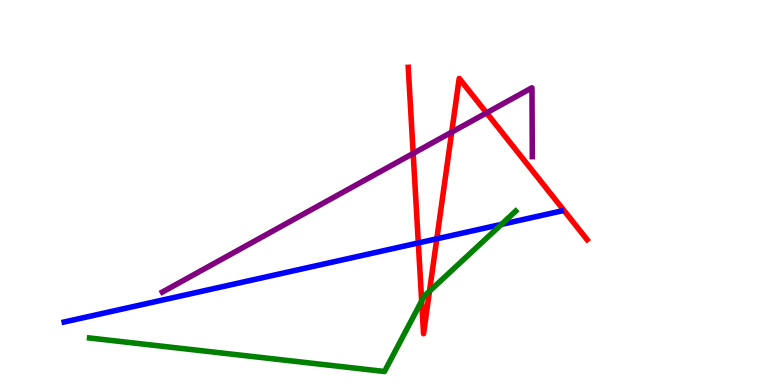[{'lines': ['blue', 'red'], 'intersections': [{'x': 5.4, 'y': 3.69}, {'x': 5.64, 'y': 3.8}]}, {'lines': ['green', 'red'], 'intersections': [{'x': 5.44, 'y': 2.18}, {'x': 5.54, 'y': 2.44}]}, {'lines': ['purple', 'red'], 'intersections': [{'x': 5.33, 'y': 6.01}, {'x': 5.83, 'y': 6.57}, {'x': 6.28, 'y': 7.07}]}, {'lines': ['blue', 'green'], 'intersections': [{'x': 6.47, 'y': 4.17}]}, {'lines': ['blue', 'purple'], 'intersections': []}, {'lines': ['green', 'purple'], 'intersections': []}]